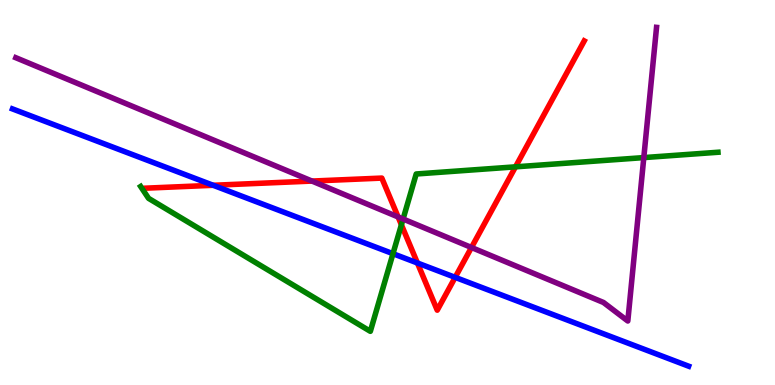[{'lines': ['blue', 'red'], 'intersections': [{'x': 2.75, 'y': 5.19}, {'x': 5.39, 'y': 3.17}, {'x': 5.87, 'y': 2.8}]}, {'lines': ['green', 'red'], 'intersections': [{'x': 5.18, 'y': 4.16}, {'x': 6.65, 'y': 5.67}]}, {'lines': ['purple', 'red'], 'intersections': [{'x': 4.03, 'y': 5.3}, {'x': 5.14, 'y': 4.37}, {'x': 6.08, 'y': 3.57}]}, {'lines': ['blue', 'green'], 'intersections': [{'x': 5.07, 'y': 3.41}]}, {'lines': ['blue', 'purple'], 'intersections': []}, {'lines': ['green', 'purple'], 'intersections': [{'x': 5.2, 'y': 4.31}, {'x': 8.31, 'y': 5.91}]}]